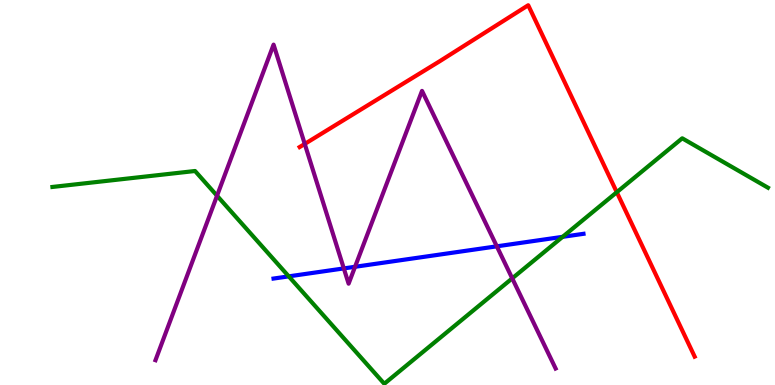[{'lines': ['blue', 'red'], 'intersections': []}, {'lines': ['green', 'red'], 'intersections': [{'x': 7.96, 'y': 5.01}]}, {'lines': ['purple', 'red'], 'intersections': [{'x': 3.93, 'y': 6.26}]}, {'lines': ['blue', 'green'], 'intersections': [{'x': 3.73, 'y': 2.82}, {'x': 7.26, 'y': 3.85}]}, {'lines': ['blue', 'purple'], 'intersections': [{'x': 4.44, 'y': 3.03}, {'x': 4.58, 'y': 3.07}, {'x': 6.41, 'y': 3.6}]}, {'lines': ['green', 'purple'], 'intersections': [{'x': 2.8, 'y': 4.92}, {'x': 6.61, 'y': 2.77}]}]